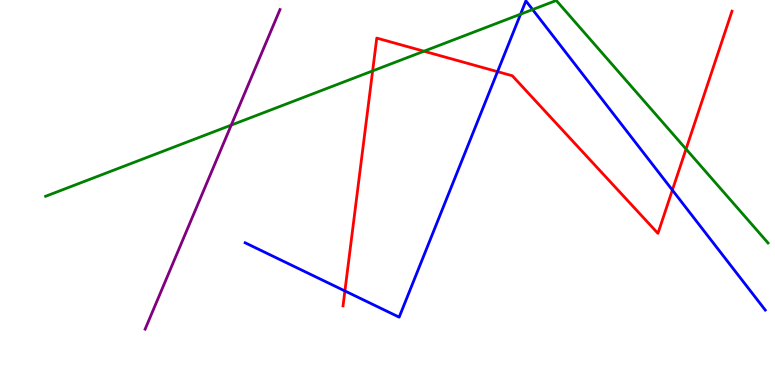[{'lines': ['blue', 'red'], 'intersections': [{'x': 4.45, 'y': 2.44}, {'x': 6.42, 'y': 8.14}, {'x': 8.68, 'y': 5.06}]}, {'lines': ['green', 'red'], 'intersections': [{'x': 4.81, 'y': 8.16}, {'x': 5.47, 'y': 8.67}, {'x': 8.85, 'y': 6.13}]}, {'lines': ['purple', 'red'], 'intersections': []}, {'lines': ['blue', 'green'], 'intersections': [{'x': 6.72, 'y': 9.63}, {'x': 6.87, 'y': 9.75}]}, {'lines': ['blue', 'purple'], 'intersections': []}, {'lines': ['green', 'purple'], 'intersections': [{'x': 2.98, 'y': 6.75}]}]